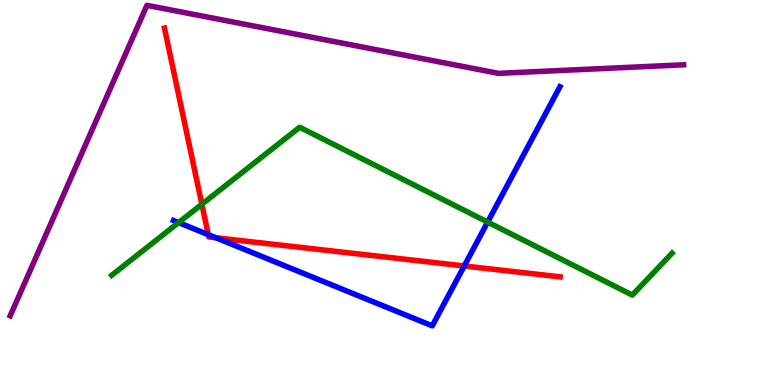[{'lines': ['blue', 'red'], 'intersections': [{'x': 2.69, 'y': 3.9}, {'x': 2.79, 'y': 3.82}, {'x': 5.99, 'y': 3.09}]}, {'lines': ['green', 'red'], 'intersections': [{'x': 2.6, 'y': 4.69}]}, {'lines': ['purple', 'red'], 'intersections': []}, {'lines': ['blue', 'green'], 'intersections': [{'x': 2.3, 'y': 4.22}, {'x': 6.29, 'y': 4.23}]}, {'lines': ['blue', 'purple'], 'intersections': []}, {'lines': ['green', 'purple'], 'intersections': []}]